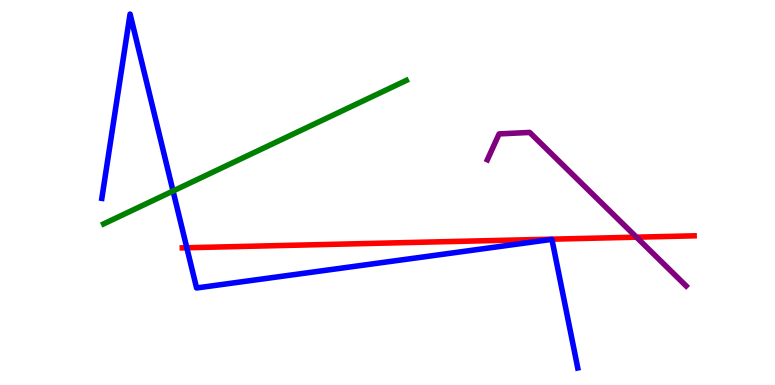[{'lines': ['blue', 'red'], 'intersections': [{'x': 2.41, 'y': 3.56}]}, {'lines': ['green', 'red'], 'intersections': []}, {'lines': ['purple', 'red'], 'intersections': [{'x': 8.21, 'y': 3.84}]}, {'lines': ['blue', 'green'], 'intersections': [{'x': 2.23, 'y': 5.04}]}, {'lines': ['blue', 'purple'], 'intersections': []}, {'lines': ['green', 'purple'], 'intersections': []}]